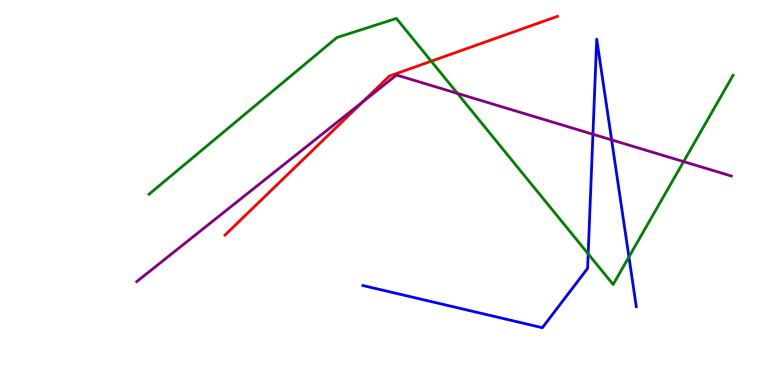[{'lines': ['blue', 'red'], 'intersections': []}, {'lines': ['green', 'red'], 'intersections': [{'x': 5.56, 'y': 8.41}]}, {'lines': ['purple', 'red'], 'intersections': [{'x': 4.68, 'y': 7.35}]}, {'lines': ['blue', 'green'], 'intersections': [{'x': 7.59, 'y': 3.41}, {'x': 8.12, 'y': 3.33}]}, {'lines': ['blue', 'purple'], 'intersections': [{'x': 7.65, 'y': 6.51}, {'x': 7.89, 'y': 6.37}]}, {'lines': ['green', 'purple'], 'intersections': [{'x': 5.9, 'y': 7.57}, {'x': 8.82, 'y': 5.8}]}]